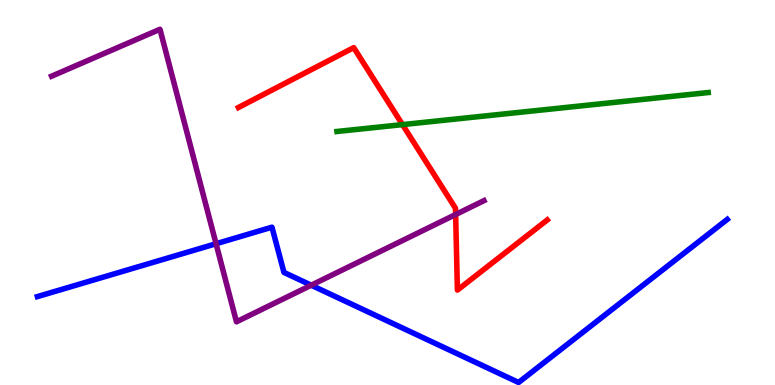[{'lines': ['blue', 'red'], 'intersections': []}, {'lines': ['green', 'red'], 'intersections': [{'x': 5.19, 'y': 6.76}]}, {'lines': ['purple', 'red'], 'intersections': [{'x': 5.88, 'y': 4.43}]}, {'lines': ['blue', 'green'], 'intersections': []}, {'lines': ['blue', 'purple'], 'intersections': [{'x': 2.79, 'y': 3.67}, {'x': 4.02, 'y': 2.59}]}, {'lines': ['green', 'purple'], 'intersections': []}]